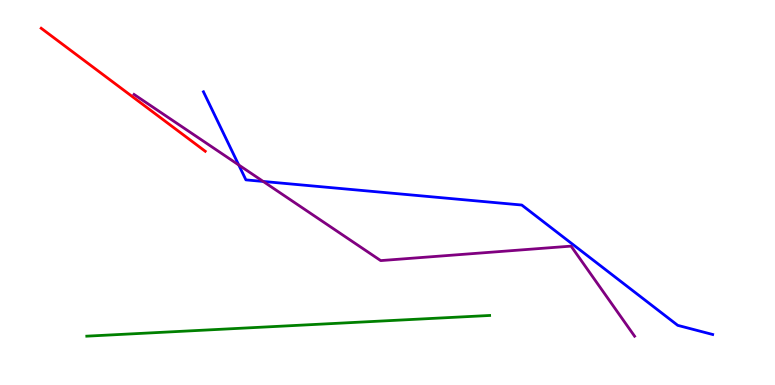[{'lines': ['blue', 'red'], 'intersections': []}, {'lines': ['green', 'red'], 'intersections': []}, {'lines': ['purple', 'red'], 'intersections': []}, {'lines': ['blue', 'green'], 'intersections': []}, {'lines': ['blue', 'purple'], 'intersections': [{'x': 3.08, 'y': 5.72}, {'x': 3.4, 'y': 5.29}]}, {'lines': ['green', 'purple'], 'intersections': []}]